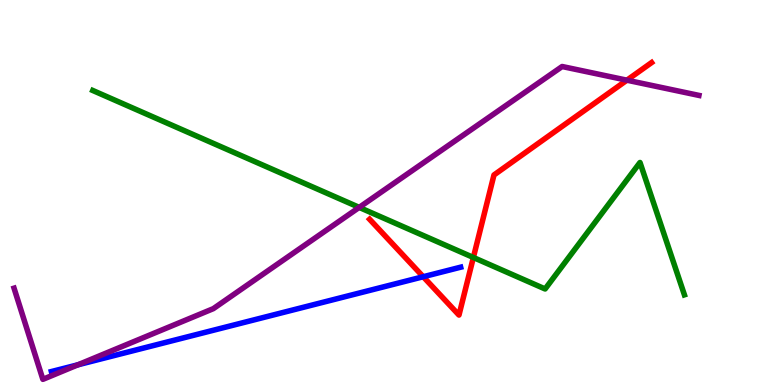[{'lines': ['blue', 'red'], 'intersections': [{'x': 5.46, 'y': 2.81}]}, {'lines': ['green', 'red'], 'intersections': [{'x': 6.11, 'y': 3.31}]}, {'lines': ['purple', 'red'], 'intersections': [{'x': 8.09, 'y': 7.92}]}, {'lines': ['blue', 'green'], 'intersections': []}, {'lines': ['blue', 'purple'], 'intersections': [{'x': 1.01, 'y': 0.525}]}, {'lines': ['green', 'purple'], 'intersections': [{'x': 4.63, 'y': 4.61}]}]